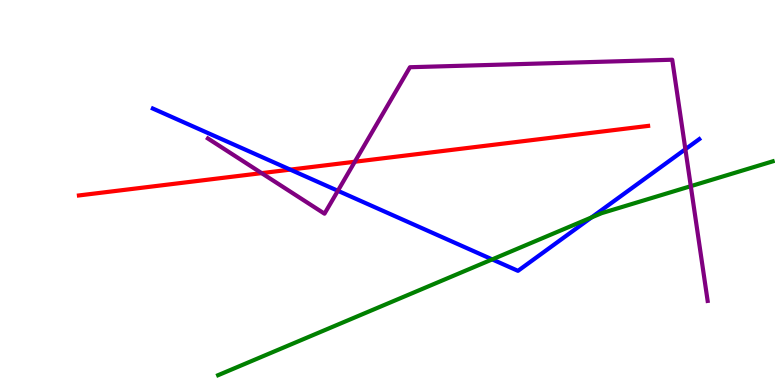[{'lines': ['blue', 'red'], 'intersections': [{'x': 3.75, 'y': 5.59}]}, {'lines': ['green', 'red'], 'intersections': []}, {'lines': ['purple', 'red'], 'intersections': [{'x': 3.38, 'y': 5.5}, {'x': 4.58, 'y': 5.8}]}, {'lines': ['blue', 'green'], 'intersections': [{'x': 6.35, 'y': 3.26}, {'x': 7.63, 'y': 4.35}]}, {'lines': ['blue', 'purple'], 'intersections': [{'x': 4.36, 'y': 5.04}, {'x': 8.84, 'y': 6.12}]}, {'lines': ['green', 'purple'], 'intersections': [{'x': 8.91, 'y': 5.16}]}]